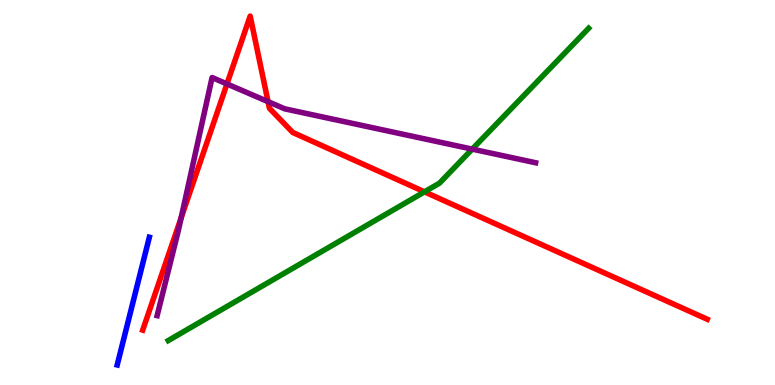[{'lines': ['blue', 'red'], 'intersections': []}, {'lines': ['green', 'red'], 'intersections': [{'x': 5.48, 'y': 5.02}]}, {'lines': ['purple', 'red'], 'intersections': [{'x': 2.34, 'y': 4.34}, {'x': 2.93, 'y': 7.82}, {'x': 3.46, 'y': 7.36}]}, {'lines': ['blue', 'green'], 'intersections': []}, {'lines': ['blue', 'purple'], 'intersections': []}, {'lines': ['green', 'purple'], 'intersections': [{'x': 6.09, 'y': 6.13}]}]